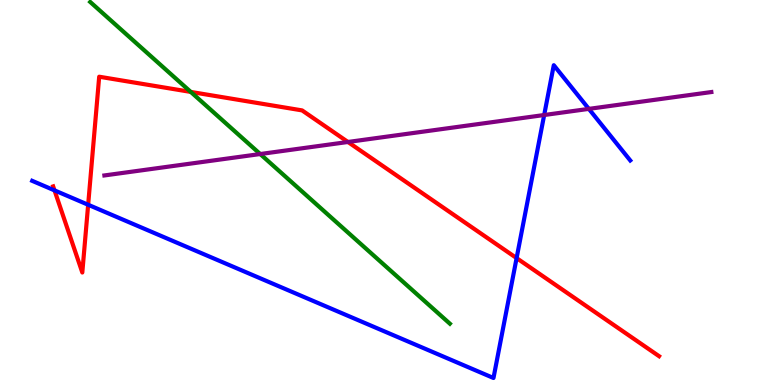[{'lines': ['blue', 'red'], 'intersections': [{'x': 0.703, 'y': 5.06}, {'x': 1.14, 'y': 4.68}, {'x': 6.67, 'y': 3.3}]}, {'lines': ['green', 'red'], 'intersections': [{'x': 2.46, 'y': 7.61}]}, {'lines': ['purple', 'red'], 'intersections': [{'x': 4.49, 'y': 6.31}]}, {'lines': ['blue', 'green'], 'intersections': []}, {'lines': ['blue', 'purple'], 'intersections': [{'x': 7.02, 'y': 7.01}, {'x': 7.6, 'y': 7.17}]}, {'lines': ['green', 'purple'], 'intersections': [{'x': 3.36, 'y': 6.0}]}]